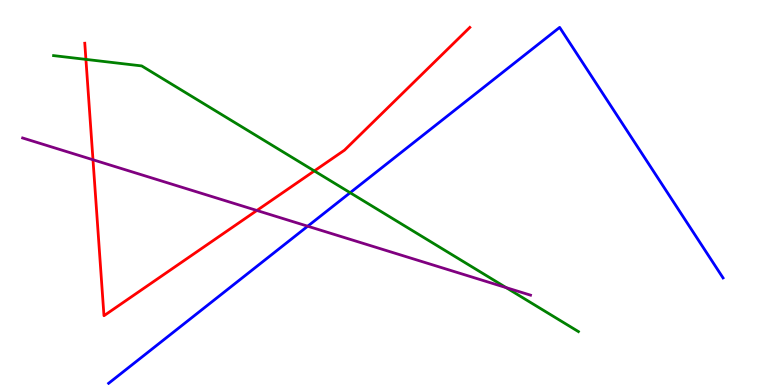[{'lines': ['blue', 'red'], 'intersections': []}, {'lines': ['green', 'red'], 'intersections': [{'x': 1.11, 'y': 8.46}, {'x': 4.06, 'y': 5.56}]}, {'lines': ['purple', 'red'], 'intersections': [{'x': 1.2, 'y': 5.85}, {'x': 3.31, 'y': 4.53}]}, {'lines': ['blue', 'green'], 'intersections': [{'x': 4.52, 'y': 4.99}]}, {'lines': ['blue', 'purple'], 'intersections': [{'x': 3.97, 'y': 4.12}]}, {'lines': ['green', 'purple'], 'intersections': [{'x': 6.53, 'y': 2.53}]}]